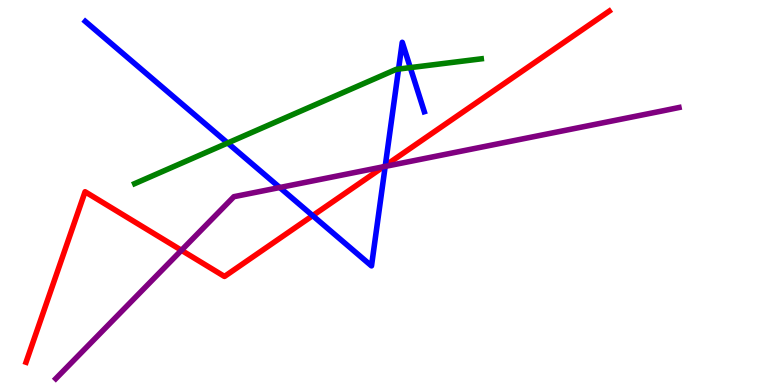[{'lines': ['blue', 'red'], 'intersections': [{'x': 4.03, 'y': 4.4}, {'x': 4.97, 'y': 5.7}]}, {'lines': ['green', 'red'], 'intersections': []}, {'lines': ['purple', 'red'], 'intersections': [{'x': 2.34, 'y': 3.5}, {'x': 4.95, 'y': 5.67}]}, {'lines': ['blue', 'green'], 'intersections': [{'x': 2.94, 'y': 6.29}, {'x': 5.14, 'y': 8.21}, {'x': 5.29, 'y': 8.24}]}, {'lines': ['blue', 'purple'], 'intersections': [{'x': 3.61, 'y': 5.13}, {'x': 4.97, 'y': 5.68}]}, {'lines': ['green', 'purple'], 'intersections': []}]